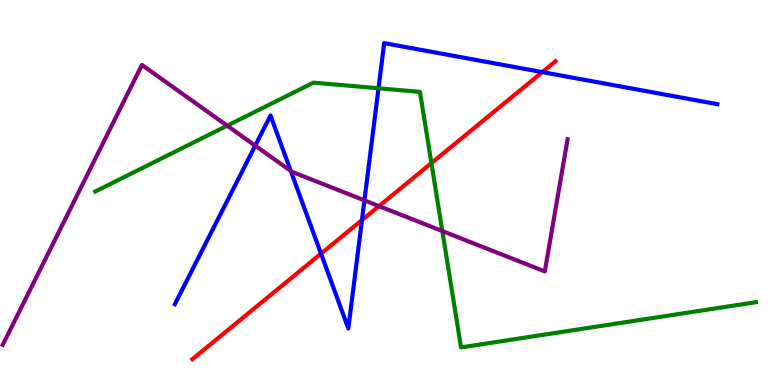[{'lines': ['blue', 'red'], 'intersections': [{'x': 4.14, 'y': 3.41}, {'x': 4.67, 'y': 4.28}, {'x': 7.0, 'y': 8.13}]}, {'lines': ['green', 'red'], 'intersections': [{'x': 5.57, 'y': 5.76}]}, {'lines': ['purple', 'red'], 'intersections': [{'x': 4.89, 'y': 4.65}]}, {'lines': ['blue', 'green'], 'intersections': [{'x': 4.88, 'y': 7.71}]}, {'lines': ['blue', 'purple'], 'intersections': [{'x': 3.29, 'y': 6.22}, {'x': 3.75, 'y': 5.56}, {'x': 4.7, 'y': 4.8}]}, {'lines': ['green', 'purple'], 'intersections': [{'x': 2.93, 'y': 6.74}, {'x': 5.71, 'y': 4.0}]}]